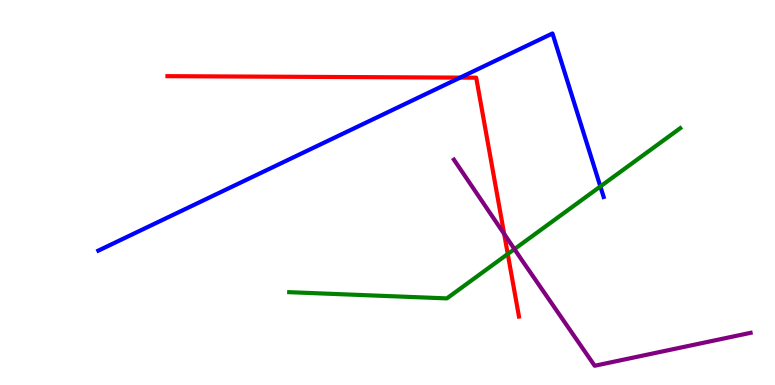[{'lines': ['blue', 'red'], 'intersections': [{'x': 5.94, 'y': 7.98}]}, {'lines': ['green', 'red'], 'intersections': [{'x': 6.55, 'y': 3.4}]}, {'lines': ['purple', 'red'], 'intersections': [{'x': 6.51, 'y': 3.92}]}, {'lines': ['blue', 'green'], 'intersections': [{'x': 7.75, 'y': 5.16}]}, {'lines': ['blue', 'purple'], 'intersections': []}, {'lines': ['green', 'purple'], 'intersections': [{'x': 6.64, 'y': 3.53}]}]